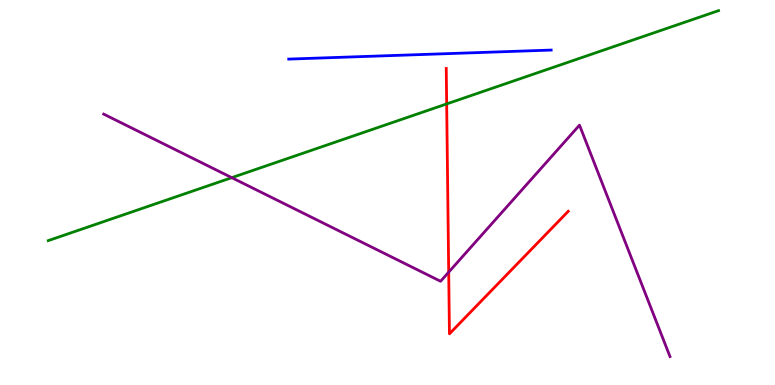[{'lines': ['blue', 'red'], 'intersections': []}, {'lines': ['green', 'red'], 'intersections': [{'x': 5.76, 'y': 7.3}]}, {'lines': ['purple', 'red'], 'intersections': [{'x': 5.79, 'y': 2.93}]}, {'lines': ['blue', 'green'], 'intersections': []}, {'lines': ['blue', 'purple'], 'intersections': []}, {'lines': ['green', 'purple'], 'intersections': [{'x': 2.99, 'y': 5.39}]}]